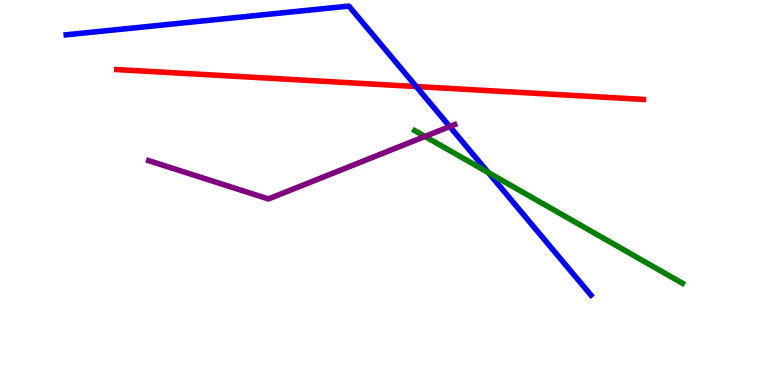[{'lines': ['blue', 'red'], 'intersections': [{'x': 5.37, 'y': 7.75}]}, {'lines': ['green', 'red'], 'intersections': []}, {'lines': ['purple', 'red'], 'intersections': []}, {'lines': ['blue', 'green'], 'intersections': [{'x': 6.3, 'y': 5.52}]}, {'lines': ['blue', 'purple'], 'intersections': [{'x': 5.8, 'y': 6.71}]}, {'lines': ['green', 'purple'], 'intersections': [{'x': 5.48, 'y': 6.46}]}]